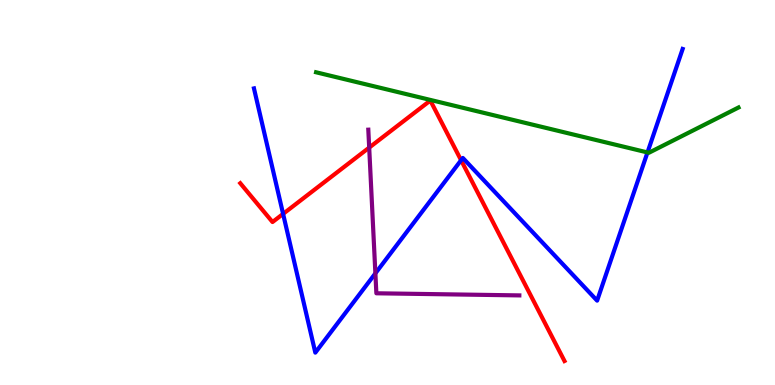[{'lines': ['blue', 'red'], 'intersections': [{'x': 3.65, 'y': 4.44}, {'x': 5.95, 'y': 5.84}]}, {'lines': ['green', 'red'], 'intersections': []}, {'lines': ['purple', 'red'], 'intersections': [{'x': 4.76, 'y': 6.17}]}, {'lines': ['blue', 'green'], 'intersections': [{'x': 8.35, 'y': 6.04}]}, {'lines': ['blue', 'purple'], 'intersections': [{'x': 4.84, 'y': 2.9}]}, {'lines': ['green', 'purple'], 'intersections': []}]